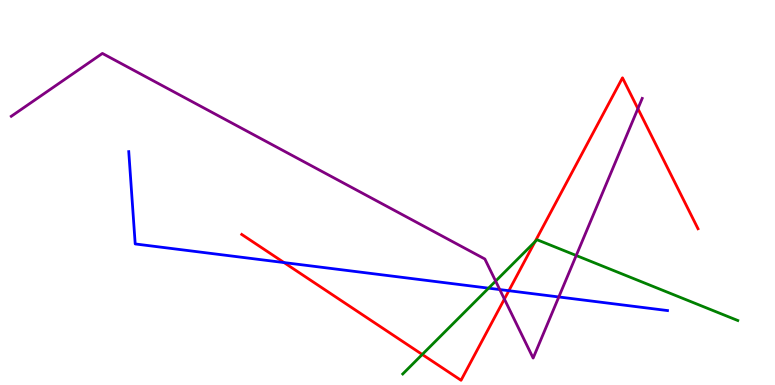[{'lines': ['blue', 'red'], 'intersections': [{'x': 3.66, 'y': 3.18}, {'x': 6.57, 'y': 2.45}]}, {'lines': ['green', 'red'], 'intersections': [{'x': 5.45, 'y': 0.793}, {'x': 6.9, 'y': 3.72}]}, {'lines': ['purple', 'red'], 'intersections': [{'x': 6.51, 'y': 2.23}, {'x': 8.23, 'y': 7.18}]}, {'lines': ['blue', 'green'], 'intersections': [{'x': 6.3, 'y': 2.52}]}, {'lines': ['blue', 'purple'], 'intersections': [{'x': 6.45, 'y': 2.48}, {'x': 7.21, 'y': 2.29}]}, {'lines': ['green', 'purple'], 'intersections': [{'x': 6.4, 'y': 2.7}, {'x': 7.44, 'y': 3.36}]}]